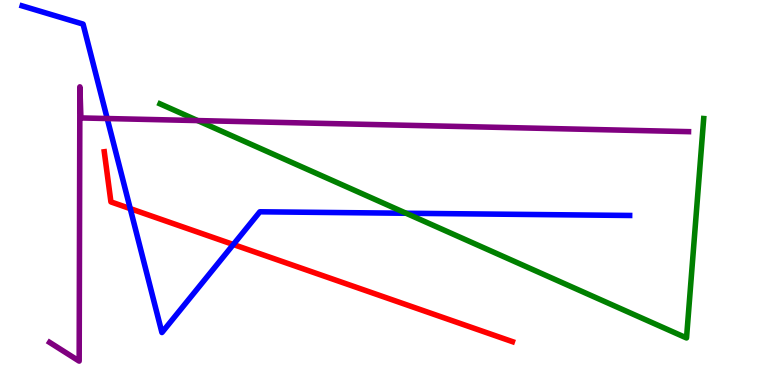[{'lines': ['blue', 'red'], 'intersections': [{'x': 1.68, 'y': 4.58}, {'x': 3.01, 'y': 3.65}]}, {'lines': ['green', 'red'], 'intersections': []}, {'lines': ['purple', 'red'], 'intersections': []}, {'lines': ['blue', 'green'], 'intersections': [{'x': 5.24, 'y': 4.46}]}, {'lines': ['blue', 'purple'], 'intersections': [{'x': 1.38, 'y': 6.92}]}, {'lines': ['green', 'purple'], 'intersections': [{'x': 2.55, 'y': 6.87}]}]